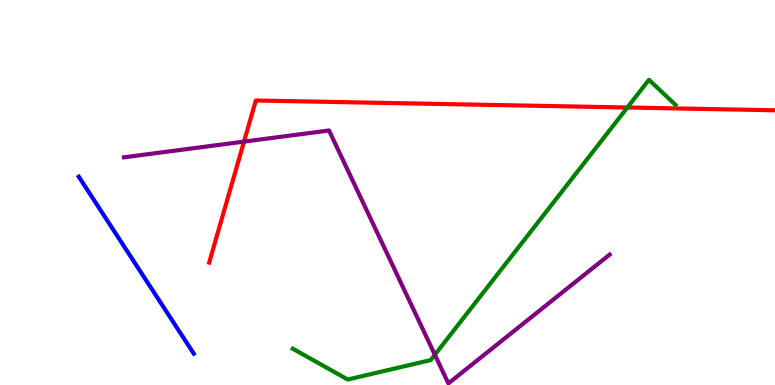[{'lines': ['blue', 'red'], 'intersections': []}, {'lines': ['green', 'red'], 'intersections': [{'x': 8.1, 'y': 7.21}]}, {'lines': ['purple', 'red'], 'intersections': [{'x': 3.15, 'y': 6.32}]}, {'lines': ['blue', 'green'], 'intersections': []}, {'lines': ['blue', 'purple'], 'intersections': []}, {'lines': ['green', 'purple'], 'intersections': [{'x': 5.61, 'y': 0.786}]}]